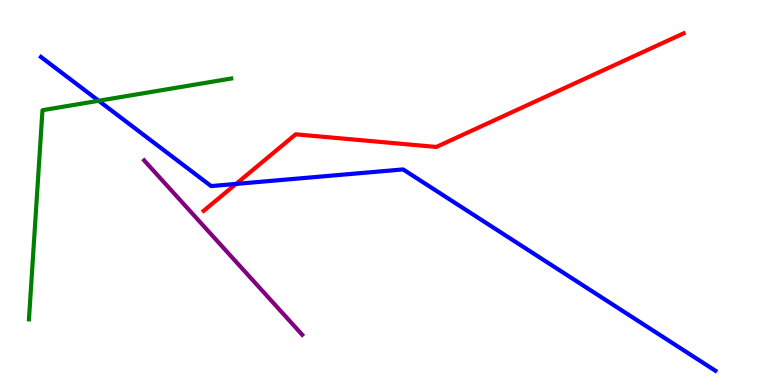[{'lines': ['blue', 'red'], 'intersections': [{'x': 3.05, 'y': 5.22}]}, {'lines': ['green', 'red'], 'intersections': []}, {'lines': ['purple', 'red'], 'intersections': []}, {'lines': ['blue', 'green'], 'intersections': [{'x': 1.27, 'y': 7.38}]}, {'lines': ['blue', 'purple'], 'intersections': []}, {'lines': ['green', 'purple'], 'intersections': []}]